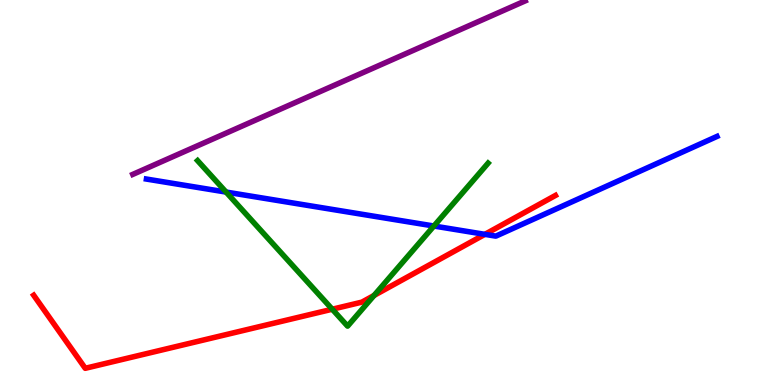[{'lines': ['blue', 'red'], 'intersections': [{'x': 6.26, 'y': 3.91}]}, {'lines': ['green', 'red'], 'intersections': [{'x': 4.29, 'y': 1.97}, {'x': 4.83, 'y': 2.33}]}, {'lines': ['purple', 'red'], 'intersections': []}, {'lines': ['blue', 'green'], 'intersections': [{'x': 2.92, 'y': 5.01}, {'x': 5.6, 'y': 4.13}]}, {'lines': ['blue', 'purple'], 'intersections': []}, {'lines': ['green', 'purple'], 'intersections': []}]